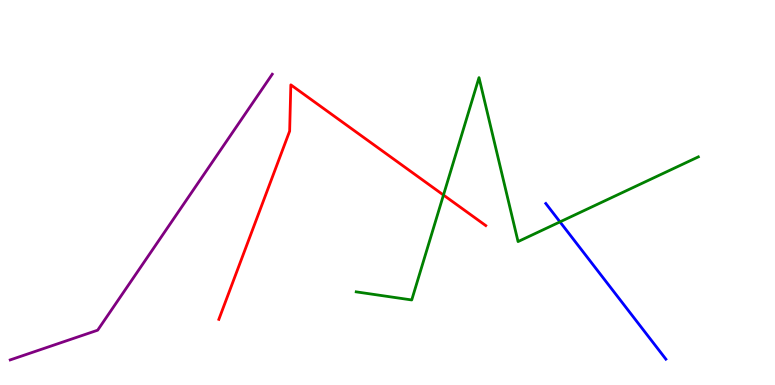[{'lines': ['blue', 'red'], 'intersections': []}, {'lines': ['green', 'red'], 'intersections': [{'x': 5.72, 'y': 4.93}]}, {'lines': ['purple', 'red'], 'intersections': []}, {'lines': ['blue', 'green'], 'intersections': [{'x': 7.23, 'y': 4.24}]}, {'lines': ['blue', 'purple'], 'intersections': []}, {'lines': ['green', 'purple'], 'intersections': []}]